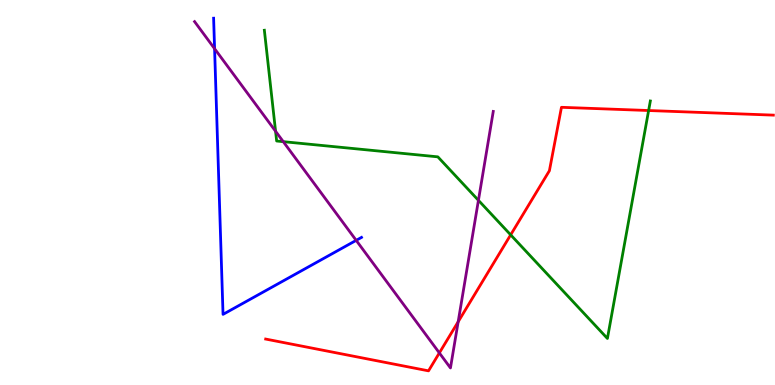[{'lines': ['blue', 'red'], 'intersections': []}, {'lines': ['green', 'red'], 'intersections': [{'x': 6.59, 'y': 3.9}, {'x': 8.37, 'y': 7.13}]}, {'lines': ['purple', 'red'], 'intersections': [{'x': 5.67, 'y': 0.833}, {'x': 5.91, 'y': 1.64}]}, {'lines': ['blue', 'green'], 'intersections': []}, {'lines': ['blue', 'purple'], 'intersections': [{'x': 2.77, 'y': 8.74}, {'x': 4.6, 'y': 3.76}]}, {'lines': ['green', 'purple'], 'intersections': [{'x': 3.56, 'y': 6.59}, {'x': 3.66, 'y': 6.32}, {'x': 6.17, 'y': 4.8}]}]